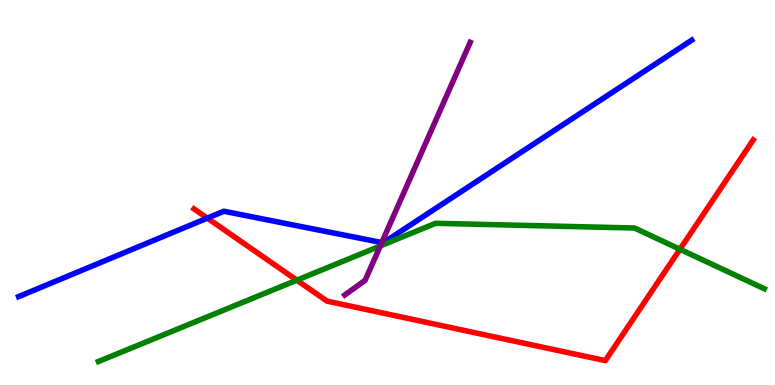[{'lines': ['blue', 'red'], 'intersections': [{'x': 2.68, 'y': 4.33}]}, {'lines': ['green', 'red'], 'intersections': [{'x': 3.83, 'y': 2.72}, {'x': 8.77, 'y': 3.53}]}, {'lines': ['purple', 'red'], 'intersections': []}, {'lines': ['blue', 'green'], 'intersections': []}, {'lines': ['blue', 'purple'], 'intersections': [{'x': 4.93, 'y': 3.7}]}, {'lines': ['green', 'purple'], 'intersections': [{'x': 4.91, 'y': 3.61}]}]